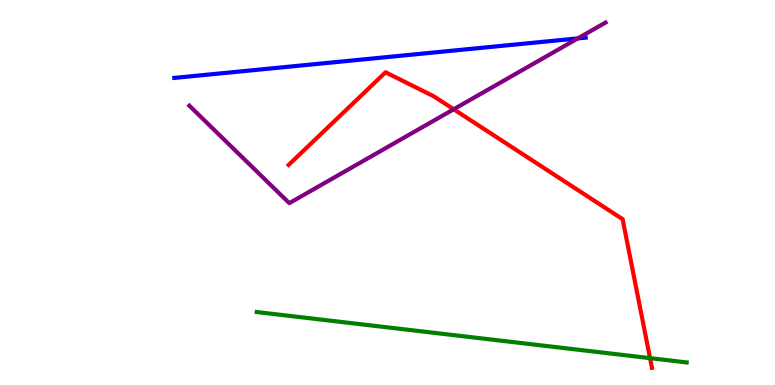[{'lines': ['blue', 'red'], 'intersections': []}, {'lines': ['green', 'red'], 'intersections': [{'x': 8.39, 'y': 0.698}]}, {'lines': ['purple', 'red'], 'intersections': [{'x': 5.85, 'y': 7.16}]}, {'lines': ['blue', 'green'], 'intersections': []}, {'lines': ['blue', 'purple'], 'intersections': [{'x': 7.46, 'y': 9.0}]}, {'lines': ['green', 'purple'], 'intersections': []}]